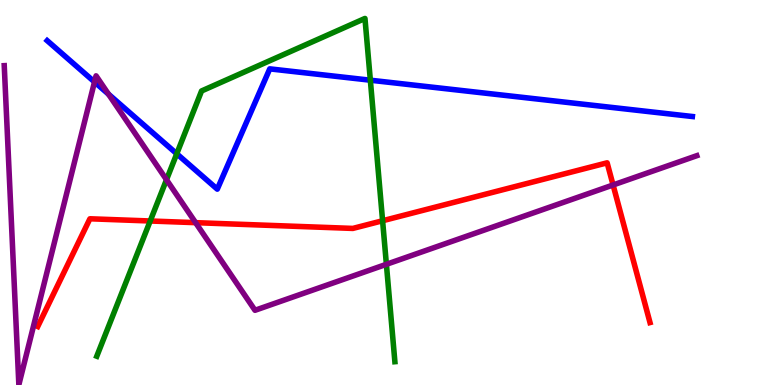[{'lines': ['blue', 'red'], 'intersections': []}, {'lines': ['green', 'red'], 'intersections': [{'x': 1.94, 'y': 4.26}, {'x': 4.94, 'y': 4.27}]}, {'lines': ['purple', 'red'], 'intersections': [{'x': 2.52, 'y': 4.22}, {'x': 7.91, 'y': 5.2}]}, {'lines': ['blue', 'green'], 'intersections': [{'x': 2.28, 'y': 6.01}, {'x': 4.78, 'y': 7.92}]}, {'lines': ['blue', 'purple'], 'intersections': [{'x': 1.22, 'y': 7.87}, {'x': 1.4, 'y': 7.55}]}, {'lines': ['green', 'purple'], 'intersections': [{'x': 2.15, 'y': 5.33}, {'x': 4.99, 'y': 3.13}]}]